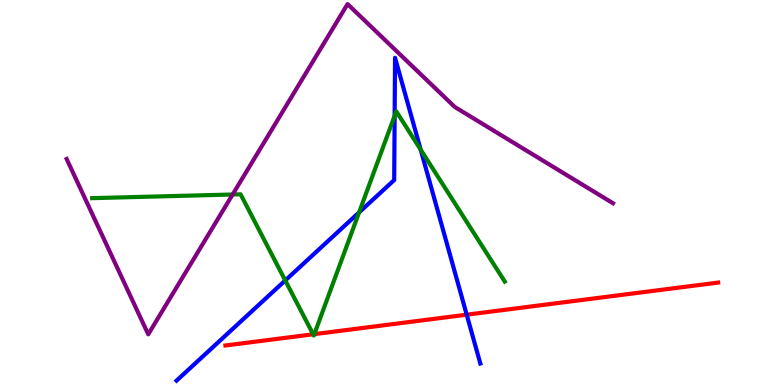[{'lines': ['blue', 'red'], 'intersections': [{'x': 6.02, 'y': 1.83}]}, {'lines': ['green', 'red'], 'intersections': [{'x': 4.04, 'y': 1.32}, {'x': 4.06, 'y': 1.32}]}, {'lines': ['purple', 'red'], 'intersections': []}, {'lines': ['blue', 'green'], 'intersections': [{'x': 3.68, 'y': 2.72}, {'x': 4.63, 'y': 4.48}, {'x': 5.09, 'y': 6.99}, {'x': 5.43, 'y': 6.11}]}, {'lines': ['blue', 'purple'], 'intersections': []}, {'lines': ['green', 'purple'], 'intersections': [{'x': 3.0, 'y': 4.95}]}]